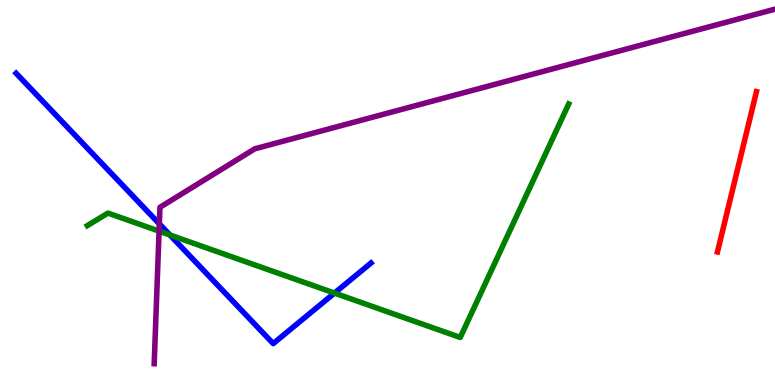[{'lines': ['blue', 'red'], 'intersections': []}, {'lines': ['green', 'red'], 'intersections': []}, {'lines': ['purple', 'red'], 'intersections': []}, {'lines': ['blue', 'green'], 'intersections': [{'x': 2.19, 'y': 3.9}, {'x': 4.32, 'y': 2.39}]}, {'lines': ['blue', 'purple'], 'intersections': [{'x': 2.06, 'y': 4.19}]}, {'lines': ['green', 'purple'], 'intersections': [{'x': 2.05, 'y': 4.0}]}]